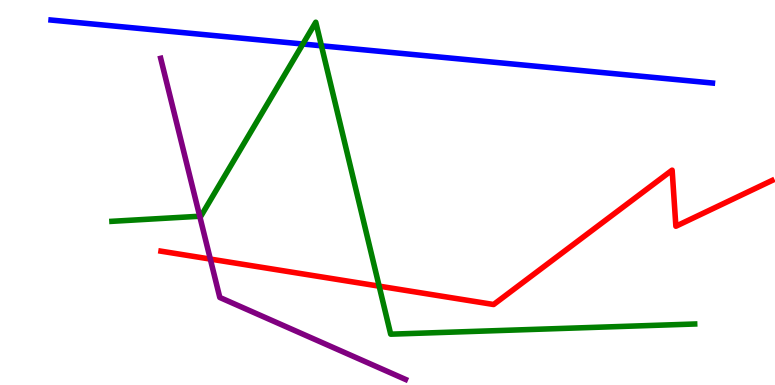[{'lines': ['blue', 'red'], 'intersections': []}, {'lines': ['green', 'red'], 'intersections': [{'x': 4.89, 'y': 2.57}]}, {'lines': ['purple', 'red'], 'intersections': [{'x': 2.71, 'y': 3.27}]}, {'lines': ['blue', 'green'], 'intersections': [{'x': 3.91, 'y': 8.86}, {'x': 4.15, 'y': 8.81}]}, {'lines': ['blue', 'purple'], 'intersections': []}, {'lines': ['green', 'purple'], 'intersections': [{'x': 2.58, 'y': 4.38}]}]